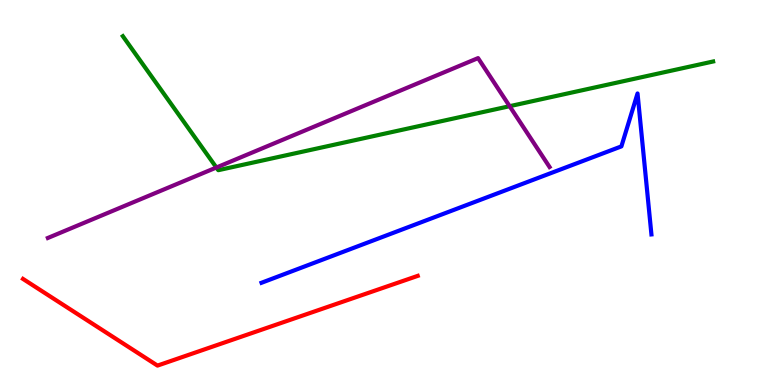[{'lines': ['blue', 'red'], 'intersections': []}, {'lines': ['green', 'red'], 'intersections': []}, {'lines': ['purple', 'red'], 'intersections': []}, {'lines': ['blue', 'green'], 'intersections': []}, {'lines': ['blue', 'purple'], 'intersections': []}, {'lines': ['green', 'purple'], 'intersections': [{'x': 2.79, 'y': 5.65}, {'x': 6.58, 'y': 7.24}]}]